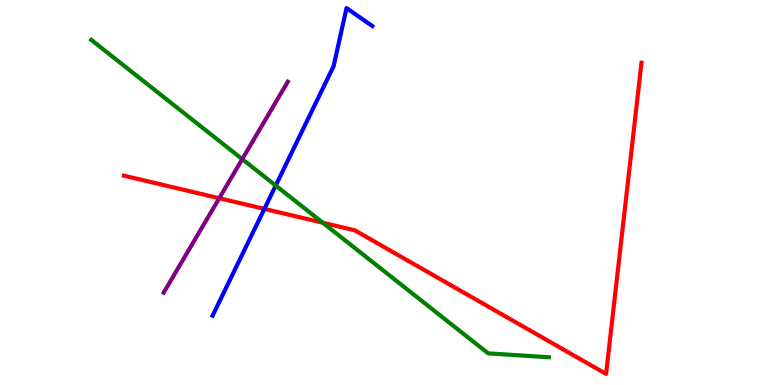[{'lines': ['blue', 'red'], 'intersections': [{'x': 3.41, 'y': 4.57}]}, {'lines': ['green', 'red'], 'intersections': [{'x': 4.16, 'y': 4.21}]}, {'lines': ['purple', 'red'], 'intersections': [{'x': 2.83, 'y': 4.85}]}, {'lines': ['blue', 'green'], 'intersections': [{'x': 3.56, 'y': 5.18}]}, {'lines': ['blue', 'purple'], 'intersections': []}, {'lines': ['green', 'purple'], 'intersections': [{'x': 3.13, 'y': 5.87}]}]